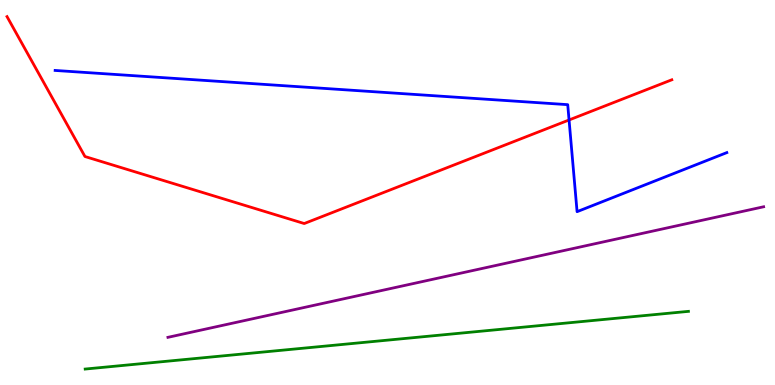[{'lines': ['blue', 'red'], 'intersections': [{'x': 7.34, 'y': 6.88}]}, {'lines': ['green', 'red'], 'intersections': []}, {'lines': ['purple', 'red'], 'intersections': []}, {'lines': ['blue', 'green'], 'intersections': []}, {'lines': ['blue', 'purple'], 'intersections': []}, {'lines': ['green', 'purple'], 'intersections': []}]